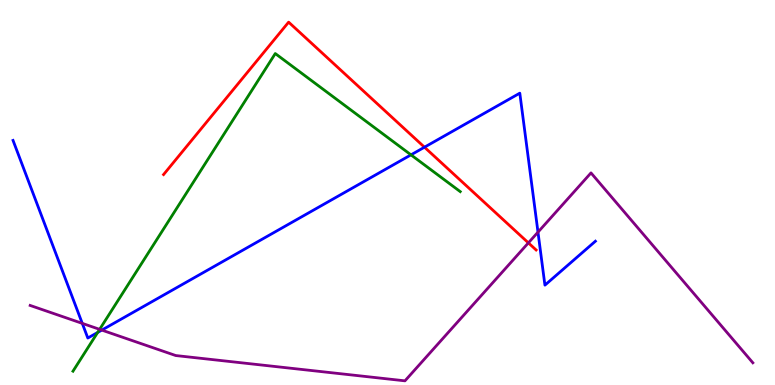[{'lines': ['blue', 'red'], 'intersections': [{'x': 5.48, 'y': 6.18}]}, {'lines': ['green', 'red'], 'intersections': []}, {'lines': ['purple', 'red'], 'intersections': [{'x': 6.82, 'y': 3.69}]}, {'lines': ['blue', 'green'], 'intersections': [{'x': 1.26, 'y': 1.36}, {'x': 5.3, 'y': 5.98}]}, {'lines': ['blue', 'purple'], 'intersections': [{'x': 1.06, 'y': 1.6}, {'x': 1.31, 'y': 1.43}, {'x': 6.94, 'y': 3.97}]}, {'lines': ['green', 'purple'], 'intersections': [{'x': 1.29, 'y': 1.45}]}]